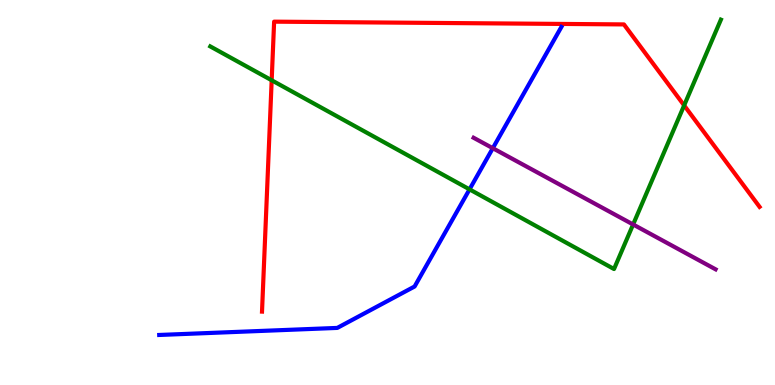[{'lines': ['blue', 'red'], 'intersections': []}, {'lines': ['green', 'red'], 'intersections': [{'x': 3.51, 'y': 7.91}, {'x': 8.83, 'y': 7.26}]}, {'lines': ['purple', 'red'], 'intersections': []}, {'lines': ['blue', 'green'], 'intersections': [{'x': 6.06, 'y': 5.08}]}, {'lines': ['blue', 'purple'], 'intersections': [{'x': 6.36, 'y': 6.15}]}, {'lines': ['green', 'purple'], 'intersections': [{'x': 8.17, 'y': 4.17}]}]